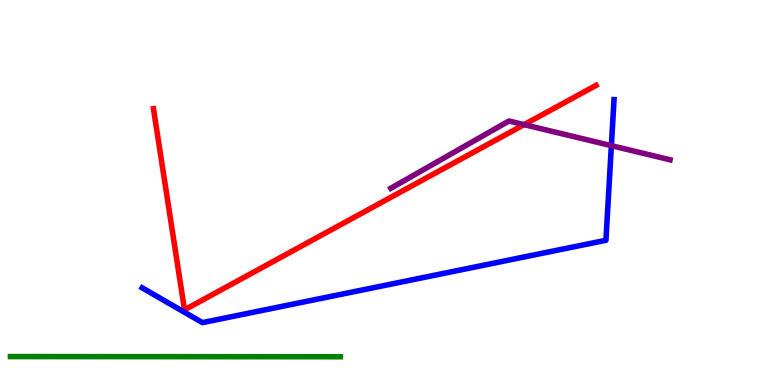[{'lines': ['blue', 'red'], 'intersections': []}, {'lines': ['green', 'red'], 'intersections': []}, {'lines': ['purple', 'red'], 'intersections': [{'x': 6.76, 'y': 6.76}]}, {'lines': ['blue', 'green'], 'intersections': []}, {'lines': ['blue', 'purple'], 'intersections': [{'x': 7.89, 'y': 6.22}]}, {'lines': ['green', 'purple'], 'intersections': []}]